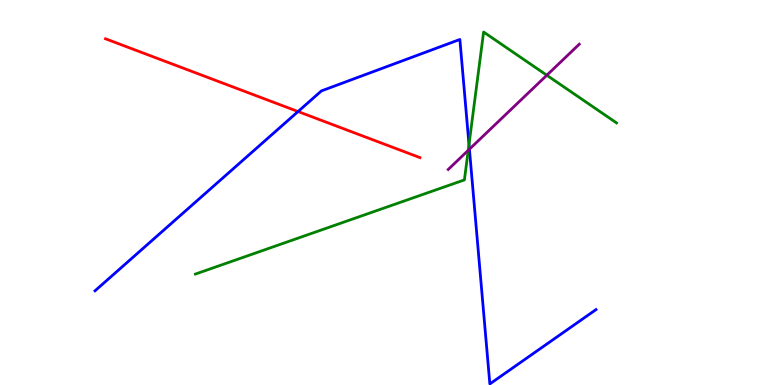[{'lines': ['blue', 'red'], 'intersections': [{'x': 3.85, 'y': 7.1}]}, {'lines': ['green', 'red'], 'intersections': []}, {'lines': ['purple', 'red'], 'intersections': []}, {'lines': ['blue', 'green'], 'intersections': [{'x': 6.05, 'y': 6.25}]}, {'lines': ['blue', 'purple'], 'intersections': [{'x': 6.06, 'y': 6.12}]}, {'lines': ['green', 'purple'], 'intersections': [{'x': 6.04, 'y': 6.1}, {'x': 7.06, 'y': 8.05}]}]